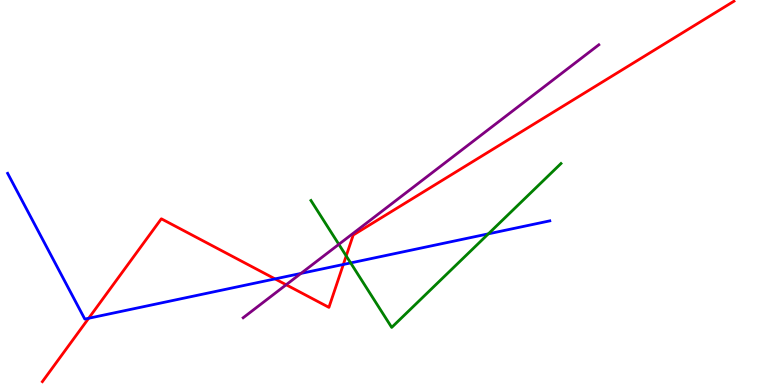[{'lines': ['blue', 'red'], 'intersections': [{'x': 1.14, 'y': 1.73}, {'x': 3.55, 'y': 2.76}, {'x': 4.43, 'y': 3.13}]}, {'lines': ['green', 'red'], 'intersections': [{'x': 4.47, 'y': 3.35}]}, {'lines': ['purple', 'red'], 'intersections': [{'x': 3.69, 'y': 2.6}]}, {'lines': ['blue', 'green'], 'intersections': [{'x': 4.52, 'y': 3.17}, {'x': 6.3, 'y': 3.93}]}, {'lines': ['blue', 'purple'], 'intersections': [{'x': 3.88, 'y': 2.9}]}, {'lines': ['green', 'purple'], 'intersections': [{'x': 4.37, 'y': 3.65}]}]